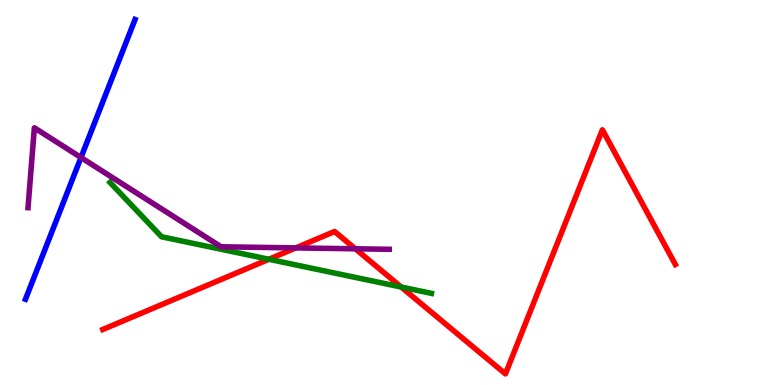[{'lines': ['blue', 'red'], 'intersections': []}, {'lines': ['green', 'red'], 'intersections': [{'x': 3.47, 'y': 3.27}, {'x': 5.18, 'y': 2.54}]}, {'lines': ['purple', 'red'], 'intersections': [{'x': 3.82, 'y': 3.56}, {'x': 4.58, 'y': 3.54}]}, {'lines': ['blue', 'green'], 'intersections': []}, {'lines': ['blue', 'purple'], 'intersections': [{'x': 1.04, 'y': 5.91}]}, {'lines': ['green', 'purple'], 'intersections': []}]